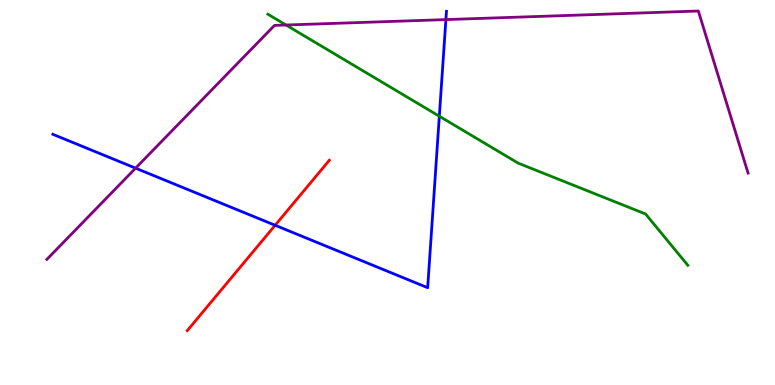[{'lines': ['blue', 'red'], 'intersections': [{'x': 3.55, 'y': 4.15}]}, {'lines': ['green', 'red'], 'intersections': []}, {'lines': ['purple', 'red'], 'intersections': []}, {'lines': ['blue', 'green'], 'intersections': [{'x': 5.67, 'y': 6.98}]}, {'lines': ['blue', 'purple'], 'intersections': [{'x': 1.75, 'y': 5.63}, {'x': 5.75, 'y': 9.49}]}, {'lines': ['green', 'purple'], 'intersections': [{'x': 3.69, 'y': 9.35}]}]